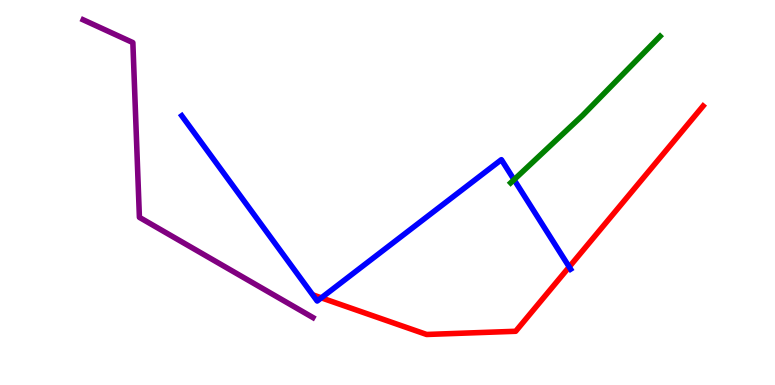[{'lines': ['blue', 'red'], 'intersections': [{'x': 4.15, 'y': 2.26}, {'x': 7.34, 'y': 3.07}]}, {'lines': ['green', 'red'], 'intersections': []}, {'lines': ['purple', 'red'], 'intersections': []}, {'lines': ['blue', 'green'], 'intersections': [{'x': 6.63, 'y': 5.33}]}, {'lines': ['blue', 'purple'], 'intersections': []}, {'lines': ['green', 'purple'], 'intersections': []}]